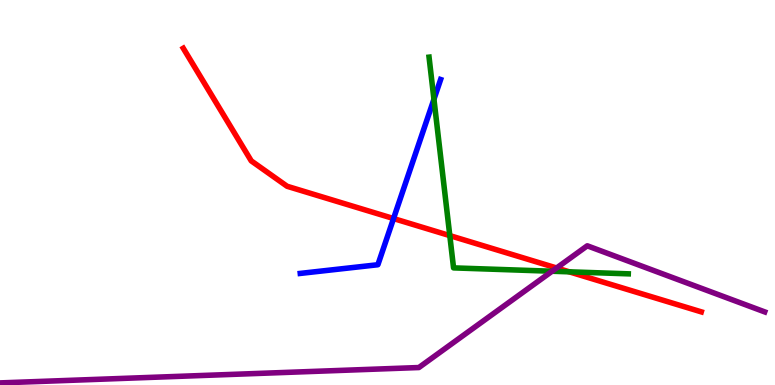[{'lines': ['blue', 'red'], 'intersections': [{'x': 5.08, 'y': 4.32}]}, {'lines': ['green', 'red'], 'intersections': [{'x': 5.8, 'y': 3.88}, {'x': 7.35, 'y': 2.94}]}, {'lines': ['purple', 'red'], 'intersections': [{'x': 7.18, 'y': 3.04}]}, {'lines': ['blue', 'green'], 'intersections': [{'x': 5.6, 'y': 7.42}]}, {'lines': ['blue', 'purple'], 'intersections': []}, {'lines': ['green', 'purple'], 'intersections': [{'x': 7.12, 'y': 2.95}]}]